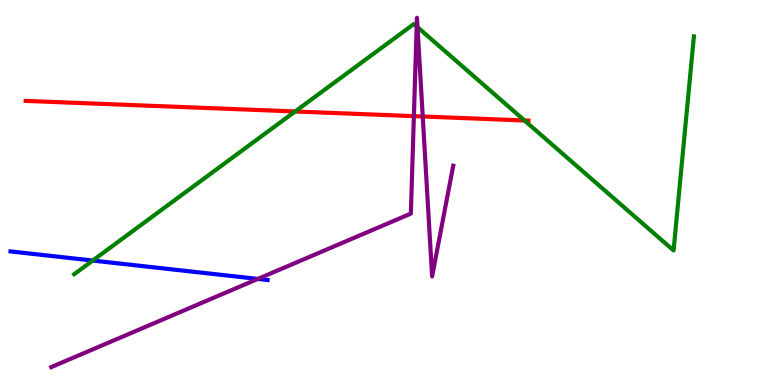[{'lines': ['blue', 'red'], 'intersections': []}, {'lines': ['green', 'red'], 'intersections': [{'x': 3.81, 'y': 7.1}, {'x': 6.77, 'y': 6.87}]}, {'lines': ['purple', 'red'], 'intersections': [{'x': 5.34, 'y': 6.98}, {'x': 5.45, 'y': 6.97}]}, {'lines': ['blue', 'green'], 'intersections': [{'x': 1.2, 'y': 3.23}]}, {'lines': ['blue', 'purple'], 'intersections': [{'x': 3.33, 'y': 2.76}]}, {'lines': ['green', 'purple'], 'intersections': [{'x': 5.38, 'y': 9.31}, {'x': 5.39, 'y': 9.29}]}]